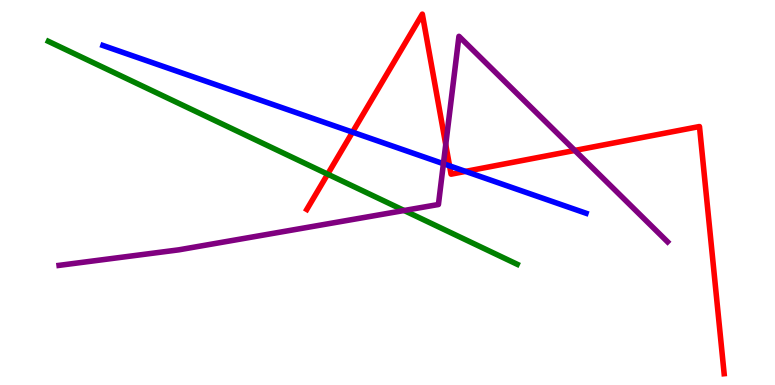[{'lines': ['blue', 'red'], 'intersections': [{'x': 4.55, 'y': 6.57}, {'x': 5.8, 'y': 5.69}, {'x': 6.01, 'y': 5.55}]}, {'lines': ['green', 'red'], 'intersections': [{'x': 4.23, 'y': 5.48}]}, {'lines': ['purple', 'red'], 'intersections': [{'x': 5.75, 'y': 6.24}, {'x': 7.42, 'y': 6.09}]}, {'lines': ['blue', 'green'], 'intersections': []}, {'lines': ['blue', 'purple'], 'intersections': [{'x': 5.72, 'y': 5.75}]}, {'lines': ['green', 'purple'], 'intersections': [{'x': 5.21, 'y': 4.53}]}]